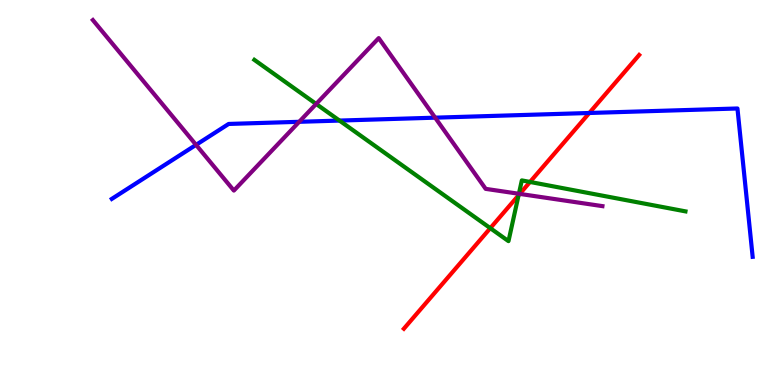[{'lines': ['blue', 'red'], 'intersections': [{'x': 7.6, 'y': 7.07}]}, {'lines': ['green', 'red'], 'intersections': [{'x': 6.33, 'y': 4.07}, {'x': 6.69, 'y': 4.93}, {'x': 6.84, 'y': 5.27}]}, {'lines': ['purple', 'red'], 'intersections': [{'x': 6.71, 'y': 4.96}]}, {'lines': ['blue', 'green'], 'intersections': [{'x': 4.38, 'y': 6.87}]}, {'lines': ['blue', 'purple'], 'intersections': [{'x': 2.53, 'y': 6.24}, {'x': 3.86, 'y': 6.84}, {'x': 5.61, 'y': 6.94}]}, {'lines': ['green', 'purple'], 'intersections': [{'x': 4.08, 'y': 7.3}, {'x': 6.7, 'y': 4.97}]}]